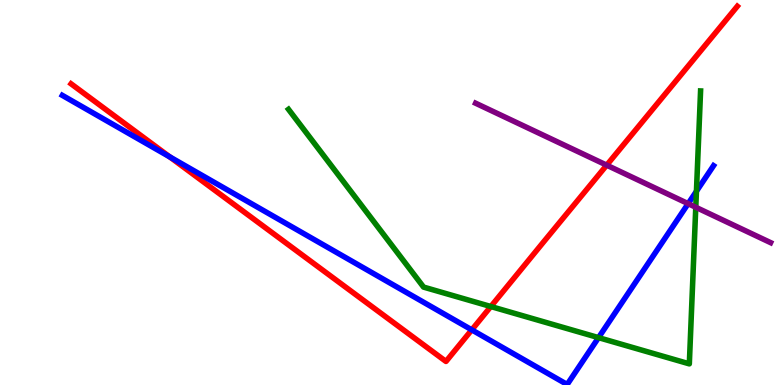[{'lines': ['blue', 'red'], 'intersections': [{'x': 2.19, 'y': 5.93}, {'x': 6.09, 'y': 1.43}]}, {'lines': ['green', 'red'], 'intersections': [{'x': 6.33, 'y': 2.04}]}, {'lines': ['purple', 'red'], 'intersections': [{'x': 7.83, 'y': 5.71}]}, {'lines': ['blue', 'green'], 'intersections': [{'x': 7.72, 'y': 1.23}, {'x': 8.99, 'y': 5.03}]}, {'lines': ['blue', 'purple'], 'intersections': [{'x': 8.88, 'y': 4.71}]}, {'lines': ['green', 'purple'], 'intersections': [{'x': 8.98, 'y': 4.62}]}]